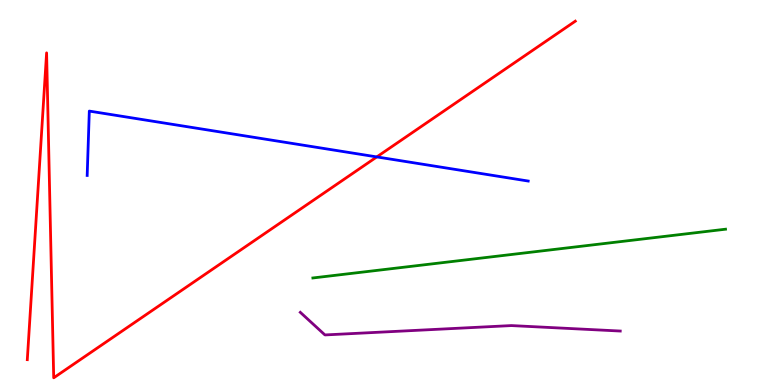[{'lines': ['blue', 'red'], 'intersections': [{'x': 4.86, 'y': 5.92}]}, {'lines': ['green', 'red'], 'intersections': []}, {'lines': ['purple', 'red'], 'intersections': []}, {'lines': ['blue', 'green'], 'intersections': []}, {'lines': ['blue', 'purple'], 'intersections': []}, {'lines': ['green', 'purple'], 'intersections': []}]